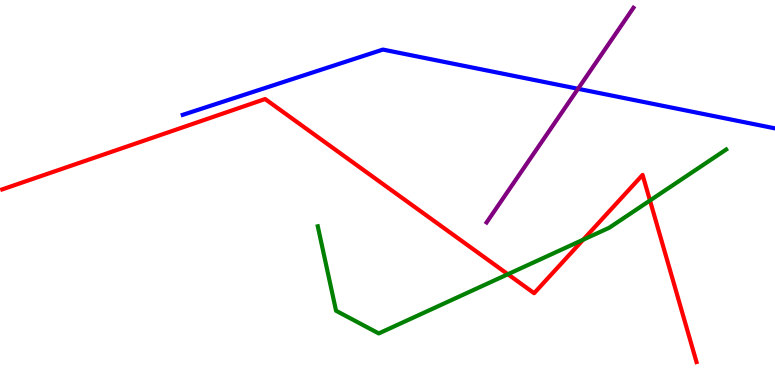[{'lines': ['blue', 'red'], 'intersections': []}, {'lines': ['green', 'red'], 'intersections': [{'x': 6.55, 'y': 2.88}, {'x': 7.53, 'y': 3.77}, {'x': 8.39, 'y': 4.79}]}, {'lines': ['purple', 'red'], 'intersections': []}, {'lines': ['blue', 'green'], 'intersections': []}, {'lines': ['blue', 'purple'], 'intersections': [{'x': 7.46, 'y': 7.69}]}, {'lines': ['green', 'purple'], 'intersections': []}]